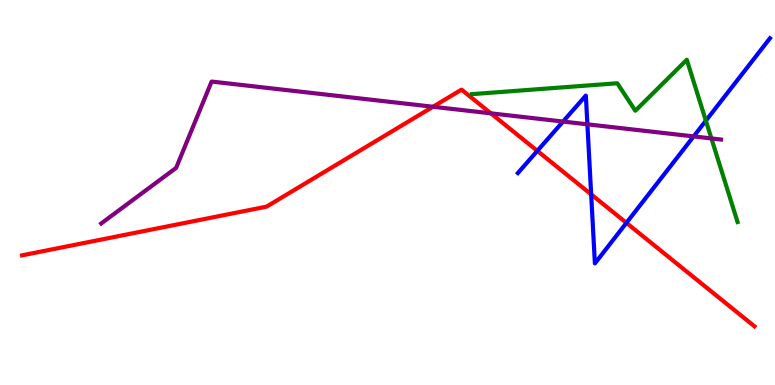[{'lines': ['blue', 'red'], 'intersections': [{'x': 6.93, 'y': 6.08}, {'x': 7.63, 'y': 4.95}, {'x': 8.08, 'y': 4.21}]}, {'lines': ['green', 'red'], 'intersections': []}, {'lines': ['purple', 'red'], 'intersections': [{'x': 5.59, 'y': 7.23}, {'x': 6.33, 'y': 7.06}]}, {'lines': ['blue', 'green'], 'intersections': [{'x': 9.11, 'y': 6.86}]}, {'lines': ['blue', 'purple'], 'intersections': [{'x': 7.27, 'y': 6.84}, {'x': 7.58, 'y': 6.77}, {'x': 8.95, 'y': 6.46}]}, {'lines': ['green', 'purple'], 'intersections': [{'x': 9.18, 'y': 6.4}]}]